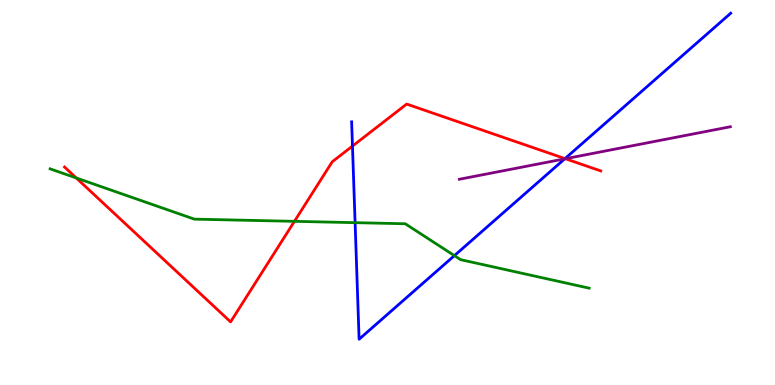[{'lines': ['blue', 'red'], 'intersections': [{'x': 4.55, 'y': 6.21}, {'x': 7.29, 'y': 5.88}]}, {'lines': ['green', 'red'], 'intersections': [{'x': 0.984, 'y': 5.38}, {'x': 3.8, 'y': 4.25}]}, {'lines': ['purple', 'red'], 'intersections': [{'x': 7.29, 'y': 5.88}]}, {'lines': ['blue', 'green'], 'intersections': [{'x': 4.58, 'y': 4.22}, {'x': 5.86, 'y': 3.36}]}, {'lines': ['blue', 'purple'], 'intersections': [{'x': 7.29, 'y': 5.87}]}, {'lines': ['green', 'purple'], 'intersections': []}]